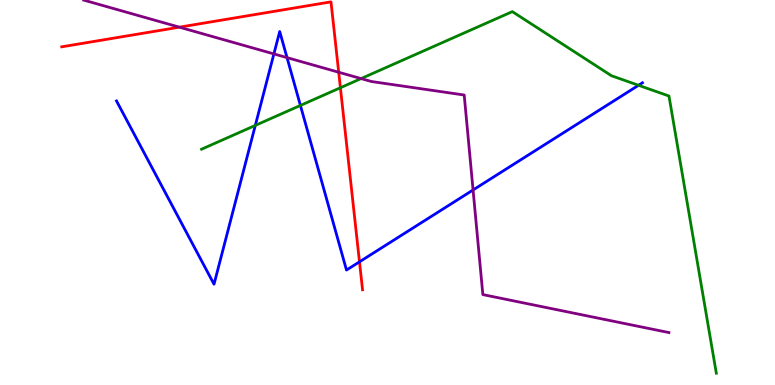[{'lines': ['blue', 'red'], 'intersections': [{'x': 4.64, 'y': 3.2}]}, {'lines': ['green', 'red'], 'intersections': [{'x': 4.39, 'y': 7.72}]}, {'lines': ['purple', 'red'], 'intersections': [{'x': 2.31, 'y': 9.29}, {'x': 4.37, 'y': 8.12}]}, {'lines': ['blue', 'green'], 'intersections': [{'x': 3.29, 'y': 6.74}, {'x': 3.88, 'y': 7.26}, {'x': 8.24, 'y': 7.78}]}, {'lines': ['blue', 'purple'], 'intersections': [{'x': 3.53, 'y': 8.6}, {'x': 3.7, 'y': 8.5}, {'x': 6.1, 'y': 5.07}]}, {'lines': ['green', 'purple'], 'intersections': [{'x': 4.66, 'y': 7.96}]}]